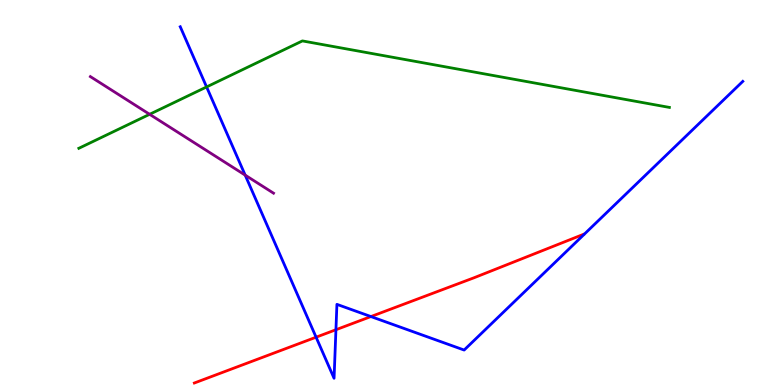[{'lines': ['blue', 'red'], 'intersections': [{'x': 4.08, 'y': 1.24}, {'x': 4.33, 'y': 1.44}, {'x': 4.79, 'y': 1.78}]}, {'lines': ['green', 'red'], 'intersections': []}, {'lines': ['purple', 'red'], 'intersections': []}, {'lines': ['blue', 'green'], 'intersections': [{'x': 2.67, 'y': 7.74}]}, {'lines': ['blue', 'purple'], 'intersections': [{'x': 3.16, 'y': 5.45}]}, {'lines': ['green', 'purple'], 'intersections': [{'x': 1.93, 'y': 7.03}]}]